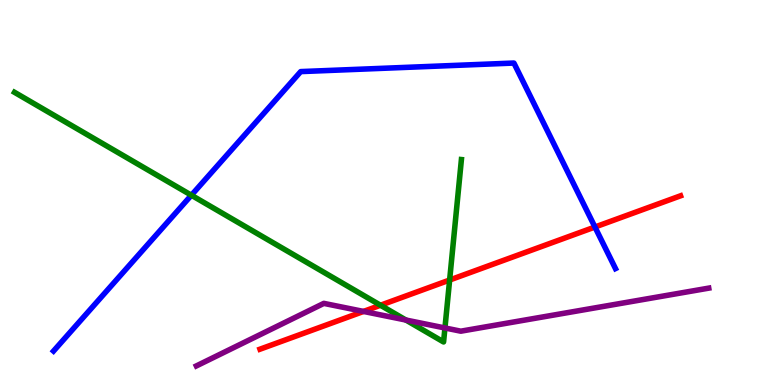[{'lines': ['blue', 'red'], 'intersections': [{'x': 7.68, 'y': 4.1}]}, {'lines': ['green', 'red'], 'intersections': [{'x': 4.91, 'y': 2.07}, {'x': 5.8, 'y': 2.73}]}, {'lines': ['purple', 'red'], 'intersections': [{'x': 4.69, 'y': 1.91}]}, {'lines': ['blue', 'green'], 'intersections': [{'x': 2.47, 'y': 4.93}]}, {'lines': ['blue', 'purple'], 'intersections': []}, {'lines': ['green', 'purple'], 'intersections': [{'x': 5.24, 'y': 1.69}, {'x': 5.74, 'y': 1.48}]}]